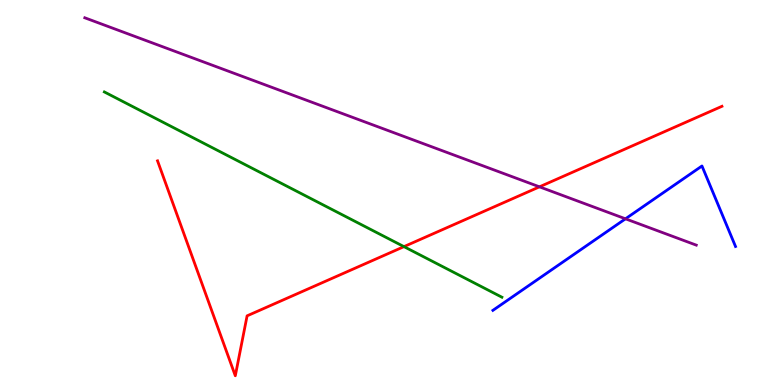[{'lines': ['blue', 'red'], 'intersections': []}, {'lines': ['green', 'red'], 'intersections': [{'x': 5.21, 'y': 3.59}]}, {'lines': ['purple', 'red'], 'intersections': [{'x': 6.96, 'y': 5.15}]}, {'lines': ['blue', 'green'], 'intersections': []}, {'lines': ['blue', 'purple'], 'intersections': [{'x': 8.07, 'y': 4.32}]}, {'lines': ['green', 'purple'], 'intersections': []}]